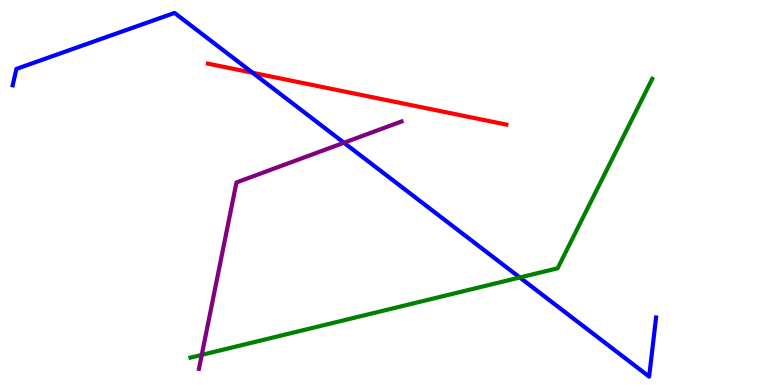[{'lines': ['blue', 'red'], 'intersections': [{'x': 3.26, 'y': 8.11}]}, {'lines': ['green', 'red'], 'intersections': []}, {'lines': ['purple', 'red'], 'intersections': []}, {'lines': ['blue', 'green'], 'intersections': [{'x': 6.71, 'y': 2.79}]}, {'lines': ['blue', 'purple'], 'intersections': [{'x': 4.44, 'y': 6.29}]}, {'lines': ['green', 'purple'], 'intersections': [{'x': 2.6, 'y': 0.783}]}]